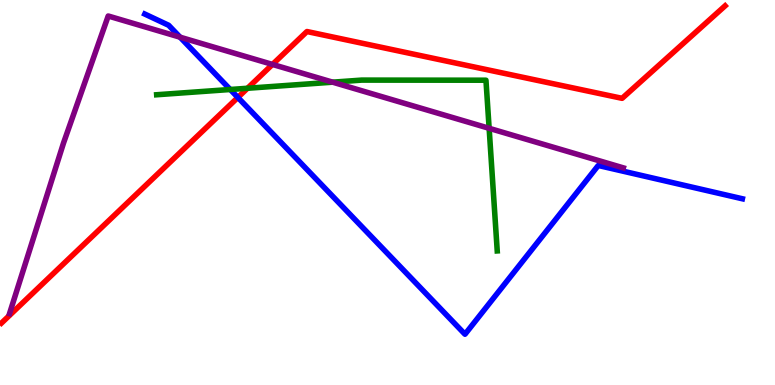[{'lines': ['blue', 'red'], 'intersections': [{'x': 3.07, 'y': 7.47}]}, {'lines': ['green', 'red'], 'intersections': [{'x': 3.19, 'y': 7.71}]}, {'lines': ['purple', 'red'], 'intersections': [{'x': 3.52, 'y': 8.33}]}, {'lines': ['blue', 'green'], 'intersections': [{'x': 2.97, 'y': 7.68}]}, {'lines': ['blue', 'purple'], 'intersections': [{'x': 2.32, 'y': 9.03}]}, {'lines': ['green', 'purple'], 'intersections': [{'x': 4.29, 'y': 7.87}, {'x': 6.31, 'y': 6.67}]}]